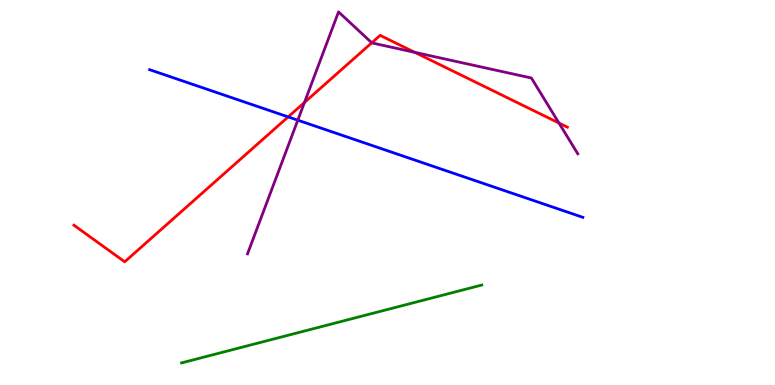[{'lines': ['blue', 'red'], 'intersections': [{'x': 3.72, 'y': 6.96}]}, {'lines': ['green', 'red'], 'intersections': []}, {'lines': ['purple', 'red'], 'intersections': [{'x': 3.93, 'y': 7.34}, {'x': 4.8, 'y': 8.89}, {'x': 5.35, 'y': 8.64}, {'x': 7.21, 'y': 6.8}]}, {'lines': ['blue', 'green'], 'intersections': []}, {'lines': ['blue', 'purple'], 'intersections': [{'x': 3.84, 'y': 6.88}]}, {'lines': ['green', 'purple'], 'intersections': []}]